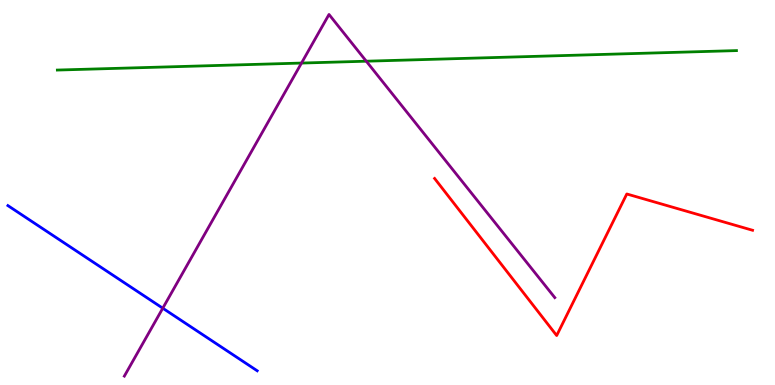[{'lines': ['blue', 'red'], 'intersections': []}, {'lines': ['green', 'red'], 'intersections': []}, {'lines': ['purple', 'red'], 'intersections': []}, {'lines': ['blue', 'green'], 'intersections': []}, {'lines': ['blue', 'purple'], 'intersections': [{'x': 2.1, 'y': 1.99}]}, {'lines': ['green', 'purple'], 'intersections': [{'x': 3.89, 'y': 8.36}, {'x': 4.73, 'y': 8.41}]}]